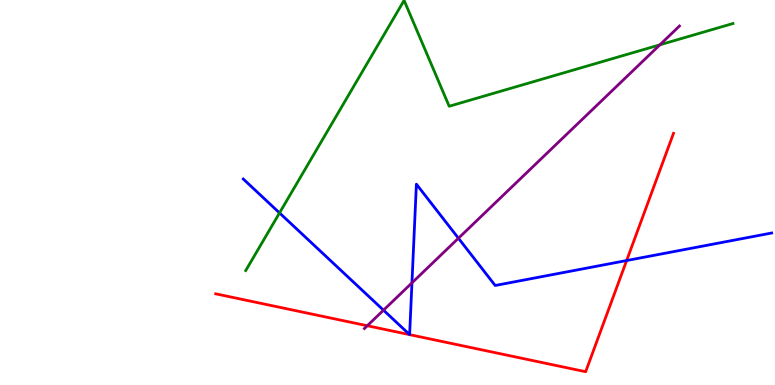[{'lines': ['blue', 'red'], 'intersections': [{'x': 8.09, 'y': 3.23}]}, {'lines': ['green', 'red'], 'intersections': []}, {'lines': ['purple', 'red'], 'intersections': [{'x': 4.74, 'y': 1.54}]}, {'lines': ['blue', 'green'], 'intersections': [{'x': 3.61, 'y': 4.47}]}, {'lines': ['blue', 'purple'], 'intersections': [{'x': 4.95, 'y': 1.94}, {'x': 5.32, 'y': 2.65}, {'x': 5.92, 'y': 3.81}]}, {'lines': ['green', 'purple'], 'intersections': [{'x': 8.51, 'y': 8.84}]}]